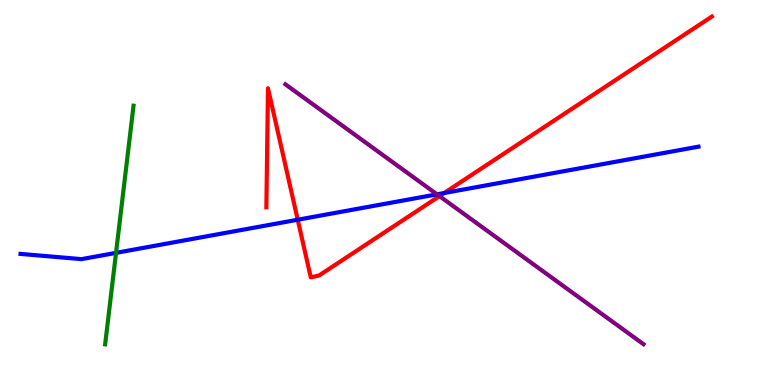[{'lines': ['blue', 'red'], 'intersections': [{'x': 3.84, 'y': 4.29}, {'x': 5.73, 'y': 4.99}]}, {'lines': ['green', 'red'], 'intersections': []}, {'lines': ['purple', 'red'], 'intersections': [{'x': 5.67, 'y': 4.91}]}, {'lines': ['blue', 'green'], 'intersections': [{'x': 1.5, 'y': 3.43}]}, {'lines': ['blue', 'purple'], 'intersections': [{'x': 5.64, 'y': 4.95}]}, {'lines': ['green', 'purple'], 'intersections': []}]